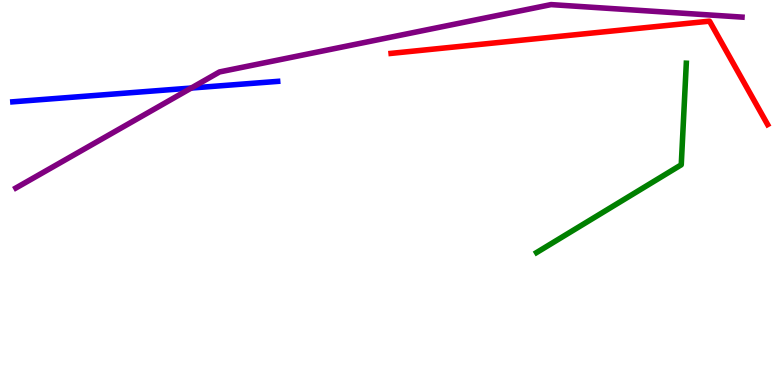[{'lines': ['blue', 'red'], 'intersections': []}, {'lines': ['green', 'red'], 'intersections': []}, {'lines': ['purple', 'red'], 'intersections': []}, {'lines': ['blue', 'green'], 'intersections': []}, {'lines': ['blue', 'purple'], 'intersections': [{'x': 2.47, 'y': 7.71}]}, {'lines': ['green', 'purple'], 'intersections': []}]